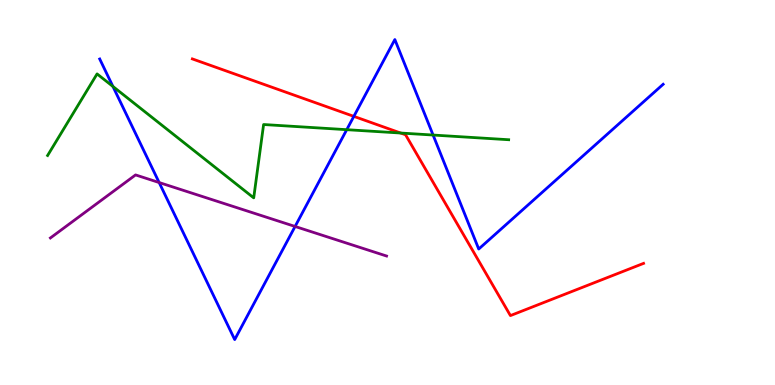[{'lines': ['blue', 'red'], 'intersections': [{'x': 4.57, 'y': 6.98}]}, {'lines': ['green', 'red'], 'intersections': [{'x': 5.17, 'y': 6.54}]}, {'lines': ['purple', 'red'], 'intersections': []}, {'lines': ['blue', 'green'], 'intersections': [{'x': 1.46, 'y': 7.75}, {'x': 4.47, 'y': 6.63}, {'x': 5.59, 'y': 6.49}]}, {'lines': ['blue', 'purple'], 'intersections': [{'x': 2.05, 'y': 5.26}, {'x': 3.81, 'y': 4.12}]}, {'lines': ['green', 'purple'], 'intersections': []}]